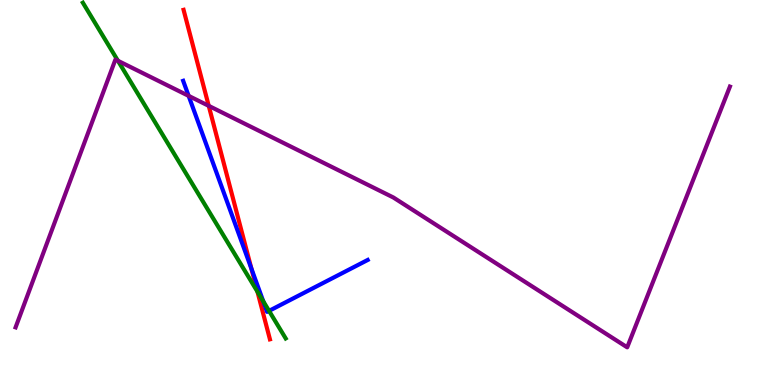[{'lines': ['blue', 'red'], 'intersections': [{'x': 3.24, 'y': 3.02}]}, {'lines': ['green', 'red'], 'intersections': [{'x': 3.32, 'y': 2.42}]}, {'lines': ['purple', 'red'], 'intersections': [{'x': 2.69, 'y': 7.25}]}, {'lines': ['blue', 'green'], 'intersections': [{'x': 3.4, 'y': 2.17}, {'x': 3.47, 'y': 1.93}]}, {'lines': ['blue', 'purple'], 'intersections': [{'x': 2.43, 'y': 7.51}]}, {'lines': ['green', 'purple'], 'intersections': [{'x': 1.52, 'y': 8.42}]}]